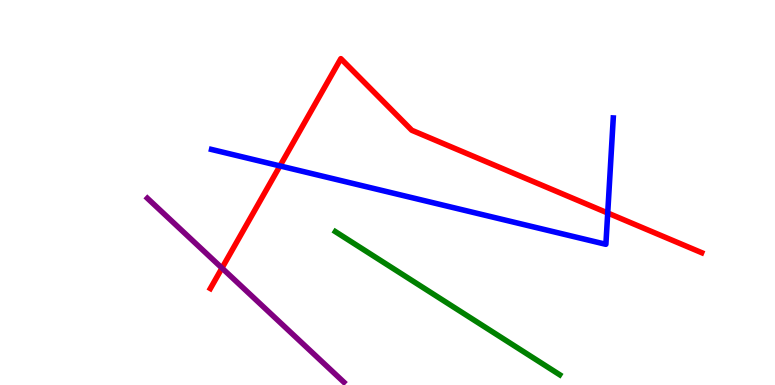[{'lines': ['blue', 'red'], 'intersections': [{'x': 3.61, 'y': 5.69}, {'x': 7.84, 'y': 4.47}]}, {'lines': ['green', 'red'], 'intersections': []}, {'lines': ['purple', 'red'], 'intersections': [{'x': 2.86, 'y': 3.04}]}, {'lines': ['blue', 'green'], 'intersections': []}, {'lines': ['blue', 'purple'], 'intersections': []}, {'lines': ['green', 'purple'], 'intersections': []}]